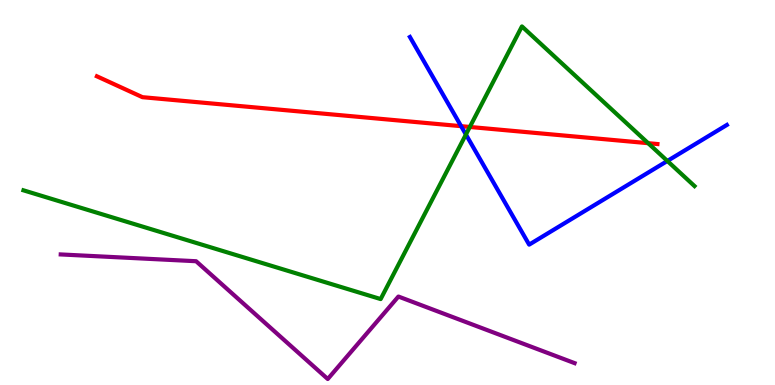[{'lines': ['blue', 'red'], 'intersections': [{'x': 5.95, 'y': 6.72}]}, {'lines': ['green', 'red'], 'intersections': [{'x': 6.06, 'y': 6.7}, {'x': 8.36, 'y': 6.28}]}, {'lines': ['purple', 'red'], 'intersections': []}, {'lines': ['blue', 'green'], 'intersections': [{'x': 6.01, 'y': 6.51}, {'x': 8.61, 'y': 5.82}]}, {'lines': ['blue', 'purple'], 'intersections': []}, {'lines': ['green', 'purple'], 'intersections': []}]